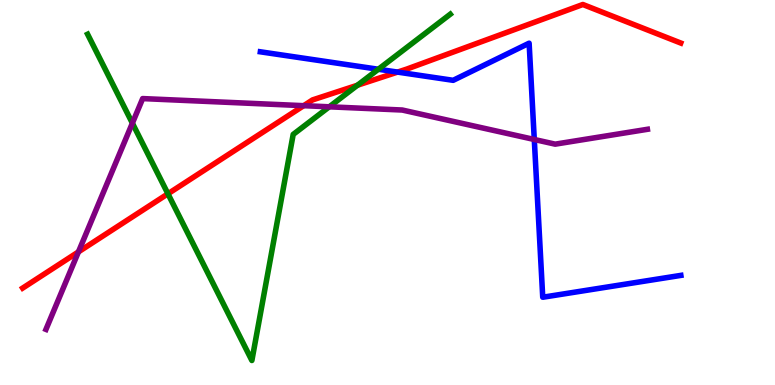[{'lines': ['blue', 'red'], 'intersections': [{'x': 5.13, 'y': 8.13}]}, {'lines': ['green', 'red'], 'intersections': [{'x': 2.17, 'y': 4.97}, {'x': 4.61, 'y': 7.79}]}, {'lines': ['purple', 'red'], 'intersections': [{'x': 1.01, 'y': 3.46}, {'x': 3.92, 'y': 7.26}]}, {'lines': ['blue', 'green'], 'intersections': [{'x': 4.88, 'y': 8.2}]}, {'lines': ['blue', 'purple'], 'intersections': [{'x': 6.89, 'y': 6.38}]}, {'lines': ['green', 'purple'], 'intersections': [{'x': 1.71, 'y': 6.8}, {'x': 4.25, 'y': 7.23}]}]